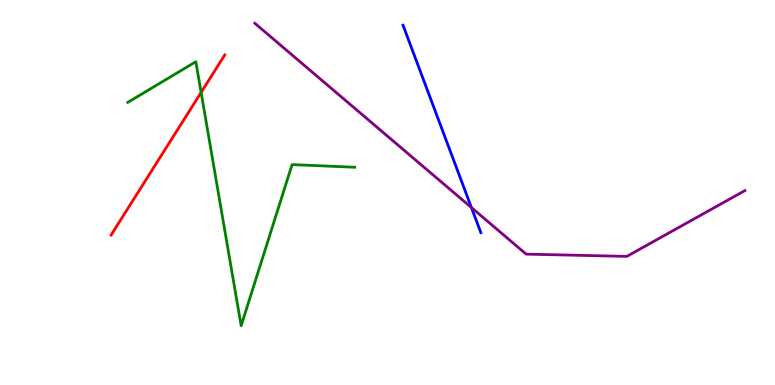[{'lines': ['blue', 'red'], 'intersections': []}, {'lines': ['green', 'red'], 'intersections': [{'x': 2.59, 'y': 7.6}]}, {'lines': ['purple', 'red'], 'intersections': []}, {'lines': ['blue', 'green'], 'intersections': []}, {'lines': ['blue', 'purple'], 'intersections': [{'x': 6.08, 'y': 4.61}]}, {'lines': ['green', 'purple'], 'intersections': []}]